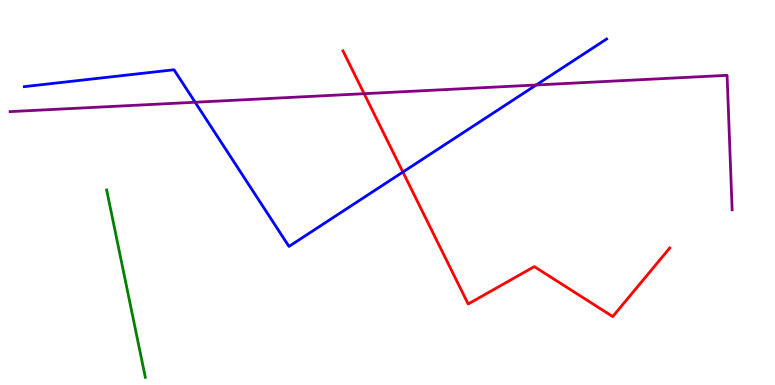[{'lines': ['blue', 'red'], 'intersections': [{'x': 5.2, 'y': 5.53}]}, {'lines': ['green', 'red'], 'intersections': []}, {'lines': ['purple', 'red'], 'intersections': [{'x': 4.7, 'y': 7.57}]}, {'lines': ['blue', 'green'], 'intersections': []}, {'lines': ['blue', 'purple'], 'intersections': [{'x': 2.52, 'y': 7.34}, {'x': 6.92, 'y': 7.79}]}, {'lines': ['green', 'purple'], 'intersections': []}]